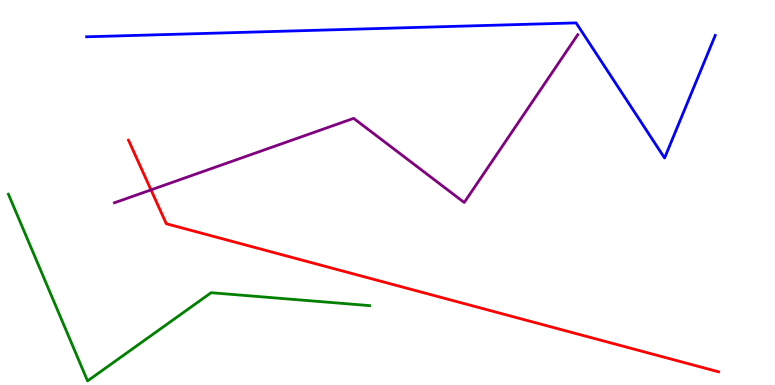[{'lines': ['blue', 'red'], 'intersections': []}, {'lines': ['green', 'red'], 'intersections': []}, {'lines': ['purple', 'red'], 'intersections': [{'x': 1.95, 'y': 5.07}]}, {'lines': ['blue', 'green'], 'intersections': []}, {'lines': ['blue', 'purple'], 'intersections': []}, {'lines': ['green', 'purple'], 'intersections': []}]